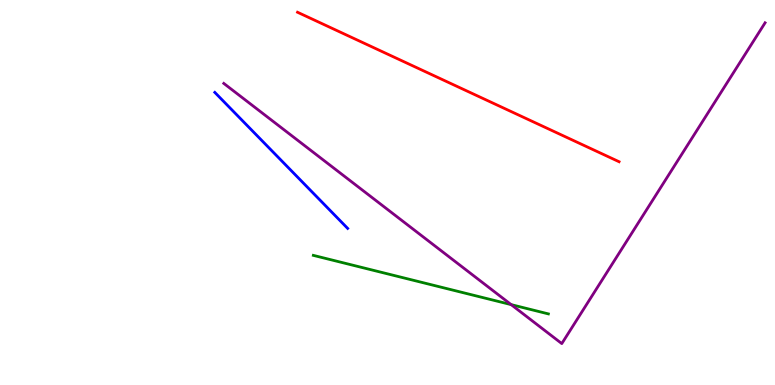[{'lines': ['blue', 'red'], 'intersections': []}, {'lines': ['green', 'red'], 'intersections': []}, {'lines': ['purple', 'red'], 'intersections': []}, {'lines': ['blue', 'green'], 'intersections': []}, {'lines': ['blue', 'purple'], 'intersections': []}, {'lines': ['green', 'purple'], 'intersections': [{'x': 6.6, 'y': 2.09}]}]